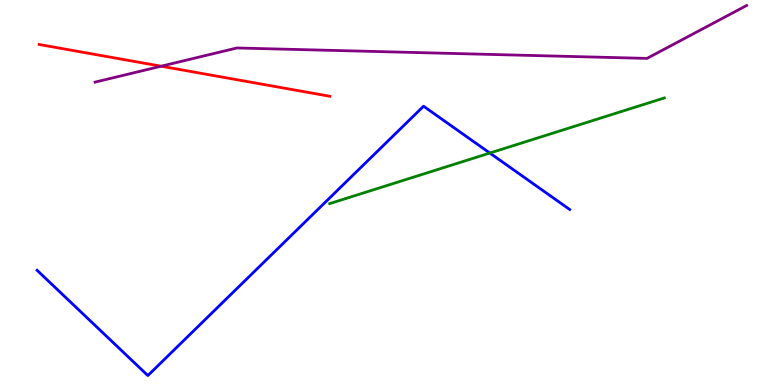[{'lines': ['blue', 'red'], 'intersections': []}, {'lines': ['green', 'red'], 'intersections': []}, {'lines': ['purple', 'red'], 'intersections': [{'x': 2.08, 'y': 8.28}]}, {'lines': ['blue', 'green'], 'intersections': [{'x': 6.32, 'y': 6.02}]}, {'lines': ['blue', 'purple'], 'intersections': []}, {'lines': ['green', 'purple'], 'intersections': []}]